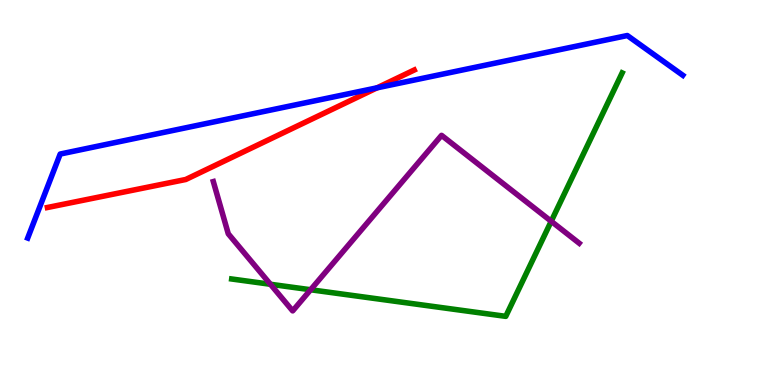[{'lines': ['blue', 'red'], 'intersections': [{'x': 4.87, 'y': 7.72}]}, {'lines': ['green', 'red'], 'intersections': []}, {'lines': ['purple', 'red'], 'intersections': []}, {'lines': ['blue', 'green'], 'intersections': []}, {'lines': ['blue', 'purple'], 'intersections': []}, {'lines': ['green', 'purple'], 'intersections': [{'x': 3.49, 'y': 2.62}, {'x': 4.01, 'y': 2.47}, {'x': 7.11, 'y': 4.25}]}]